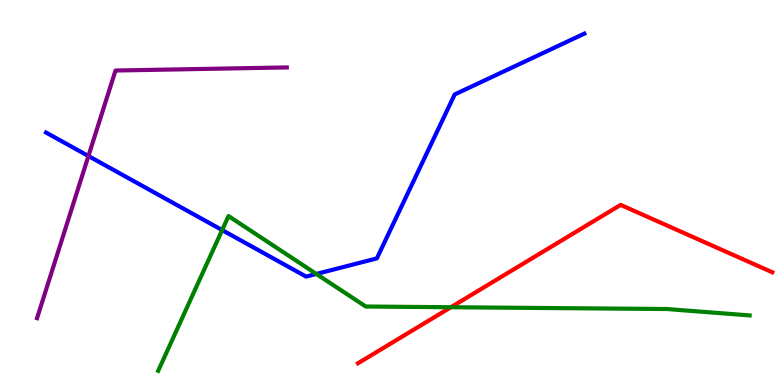[{'lines': ['blue', 'red'], 'intersections': []}, {'lines': ['green', 'red'], 'intersections': [{'x': 5.82, 'y': 2.02}]}, {'lines': ['purple', 'red'], 'intersections': []}, {'lines': ['blue', 'green'], 'intersections': [{'x': 2.87, 'y': 4.02}, {'x': 4.08, 'y': 2.88}]}, {'lines': ['blue', 'purple'], 'intersections': [{'x': 1.14, 'y': 5.95}]}, {'lines': ['green', 'purple'], 'intersections': []}]